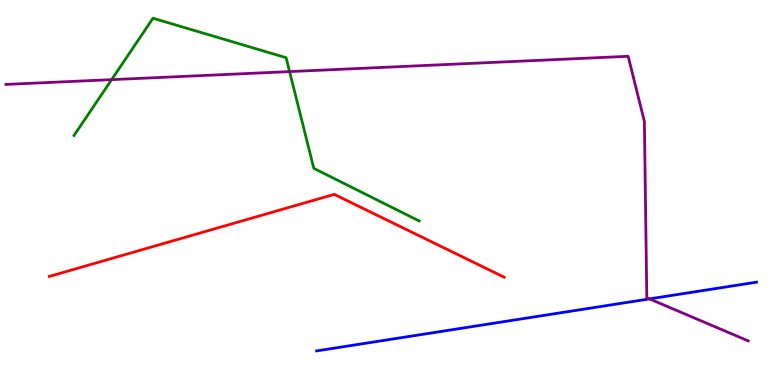[{'lines': ['blue', 'red'], 'intersections': []}, {'lines': ['green', 'red'], 'intersections': []}, {'lines': ['purple', 'red'], 'intersections': []}, {'lines': ['blue', 'green'], 'intersections': []}, {'lines': ['blue', 'purple'], 'intersections': [{'x': 8.38, 'y': 2.24}]}, {'lines': ['green', 'purple'], 'intersections': [{'x': 1.44, 'y': 7.93}, {'x': 3.74, 'y': 8.14}]}]